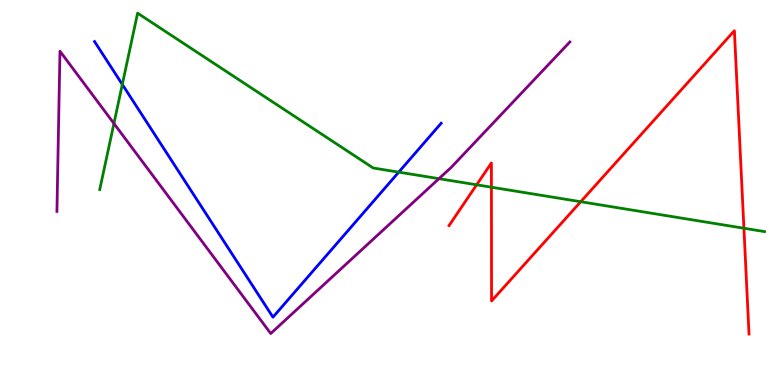[{'lines': ['blue', 'red'], 'intersections': []}, {'lines': ['green', 'red'], 'intersections': [{'x': 6.15, 'y': 5.2}, {'x': 6.34, 'y': 5.14}, {'x': 7.49, 'y': 4.76}, {'x': 9.6, 'y': 4.07}]}, {'lines': ['purple', 'red'], 'intersections': []}, {'lines': ['blue', 'green'], 'intersections': [{'x': 1.58, 'y': 7.81}, {'x': 5.15, 'y': 5.53}]}, {'lines': ['blue', 'purple'], 'intersections': []}, {'lines': ['green', 'purple'], 'intersections': [{'x': 1.47, 'y': 6.79}, {'x': 5.66, 'y': 5.36}]}]